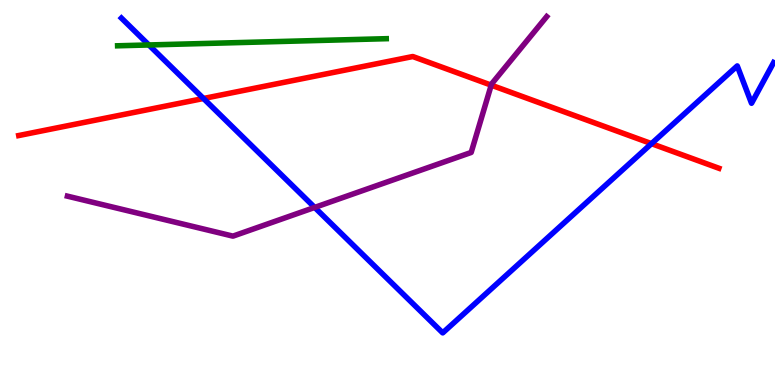[{'lines': ['blue', 'red'], 'intersections': [{'x': 2.63, 'y': 7.44}, {'x': 8.41, 'y': 6.27}]}, {'lines': ['green', 'red'], 'intersections': []}, {'lines': ['purple', 'red'], 'intersections': [{'x': 6.34, 'y': 7.79}]}, {'lines': ['blue', 'green'], 'intersections': [{'x': 1.92, 'y': 8.83}]}, {'lines': ['blue', 'purple'], 'intersections': [{'x': 4.06, 'y': 4.61}]}, {'lines': ['green', 'purple'], 'intersections': []}]